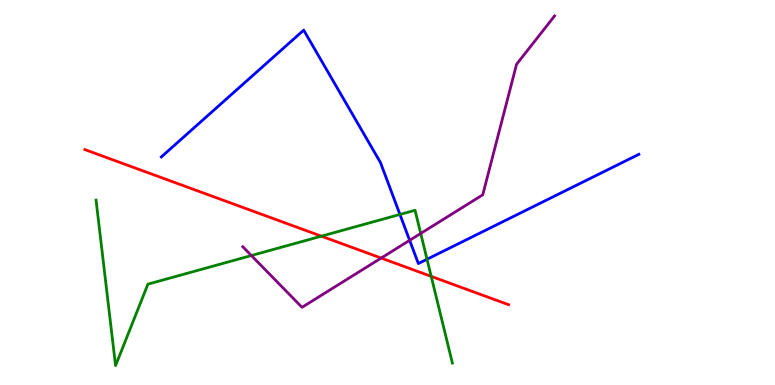[{'lines': ['blue', 'red'], 'intersections': []}, {'lines': ['green', 'red'], 'intersections': [{'x': 4.15, 'y': 3.87}, {'x': 5.56, 'y': 2.82}]}, {'lines': ['purple', 'red'], 'intersections': [{'x': 4.92, 'y': 3.3}]}, {'lines': ['blue', 'green'], 'intersections': [{'x': 5.16, 'y': 4.43}, {'x': 5.51, 'y': 3.27}]}, {'lines': ['blue', 'purple'], 'intersections': [{'x': 5.29, 'y': 3.76}]}, {'lines': ['green', 'purple'], 'intersections': [{'x': 3.24, 'y': 3.36}, {'x': 5.43, 'y': 3.94}]}]